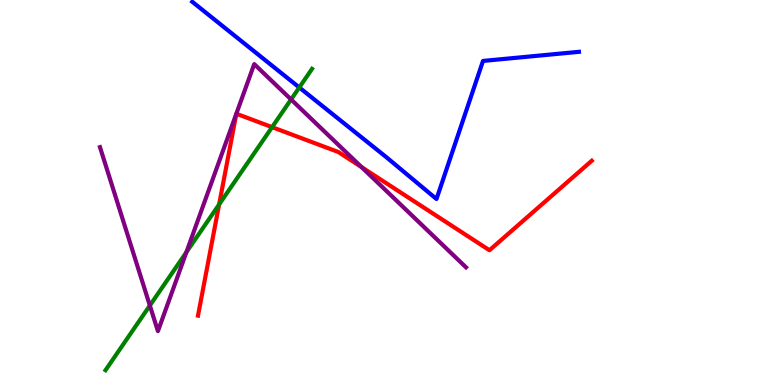[{'lines': ['blue', 'red'], 'intersections': []}, {'lines': ['green', 'red'], 'intersections': [{'x': 2.83, 'y': 4.69}, {'x': 3.51, 'y': 6.7}]}, {'lines': ['purple', 'red'], 'intersections': [{'x': 4.67, 'y': 5.66}]}, {'lines': ['blue', 'green'], 'intersections': [{'x': 3.86, 'y': 7.73}]}, {'lines': ['blue', 'purple'], 'intersections': []}, {'lines': ['green', 'purple'], 'intersections': [{'x': 1.93, 'y': 2.06}, {'x': 2.41, 'y': 3.45}, {'x': 3.76, 'y': 7.42}]}]